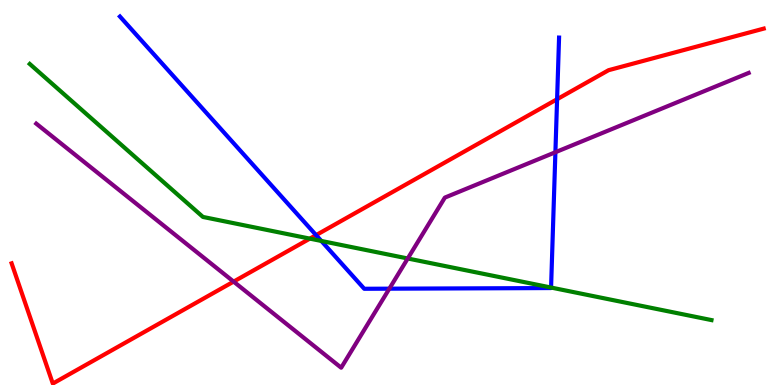[{'lines': ['blue', 'red'], 'intersections': [{'x': 4.08, 'y': 3.89}, {'x': 7.19, 'y': 7.42}]}, {'lines': ['green', 'red'], 'intersections': [{'x': 4.0, 'y': 3.8}]}, {'lines': ['purple', 'red'], 'intersections': [{'x': 3.01, 'y': 2.69}]}, {'lines': ['blue', 'green'], 'intersections': [{'x': 4.15, 'y': 3.74}, {'x': 7.11, 'y': 2.53}]}, {'lines': ['blue', 'purple'], 'intersections': [{'x': 5.02, 'y': 2.5}, {'x': 7.17, 'y': 6.05}]}, {'lines': ['green', 'purple'], 'intersections': [{'x': 5.26, 'y': 3.29}]}]